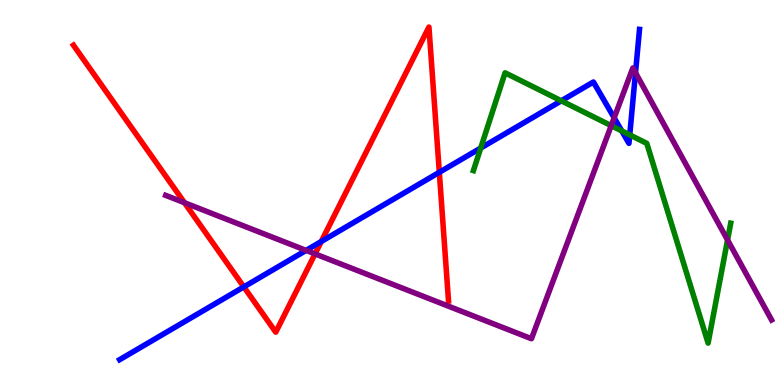[{'lines': ['blue', 'red'], 'intersections': [{'x': 3.15, 'y': 2.55}, {'x': 4.15, 'y': 3.73}, {'x': 5.67, 'y': 5.52}]}, {'lines': ['green', 'red'], 'intersections': []}, {'lines': ['purple', 'red'], 'intersections': [{'x': 2.38, 'y': 4.73}, {'x': 4.07, 'y': 3.41}]}, {'lines': ['blue', 'green'], 'intersections': [{'x': 6.2, 'y': 6.15}, {'x': 7.24, 'y': 7.38}, {'x': 8.02, 'y': 6.6}, {'x': 8.13, 'y': 6.5}]}, {'lines': ['blue', 'purple'], 'intersections': [{'x': 3.95, 'y': 3.5}, {'x': 7.92, 'y': 6.94}, {'x': 8.2, 'y': 8.11}]}, {'lines': ['green', 'purple'], 'intersections': [{'x': 7.89, 'y': 6.74}, {'x': 9.39, 'y': 3.77}]}]